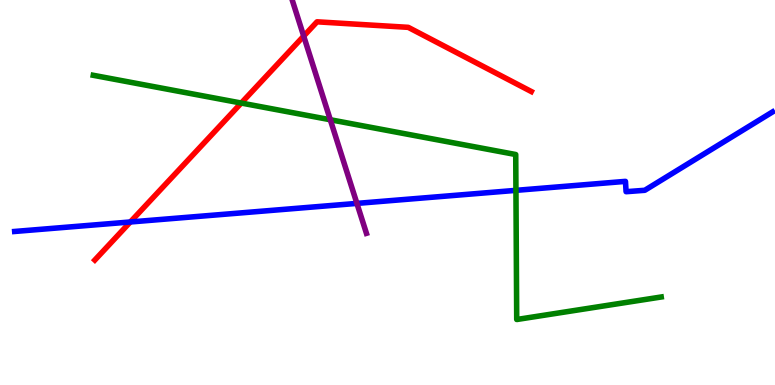[{'lines': ['blue', 'red'], 'intersections': [{'x': 1.68, 'y': 4.23}]}, {'lines': ['green', 'red'], 'intersections': [{'x': 3.11, 'y': 7.32}]}, {'lines': ['purple', 'red'], 'intersections': [{'x': 3.92, 'y': 9.06}]}, {'lines': ['blue', 'green'], 'intersections': [{'x': 6.66, 'y': 5.06}]}, {'lines': ['blue', 'purple'], 'intersections': [{'x': 4.61, 'y': 4.72}]}, {'lines': ['green', 'purple'], 'intersections': [{'x': 4.26, 'y': 6.89}]}]